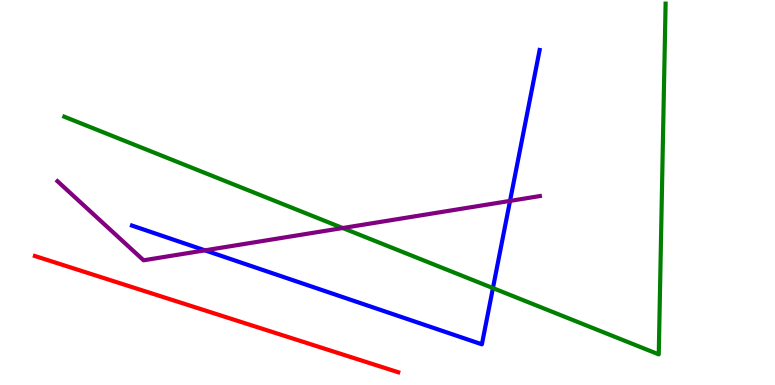[{'lines': ['blue', 'red'], 'intersections': []}, {'lines': ['green', 'red'], 'intersections': []}, {'lines': ['purple', 'red'], 'intersections': []}, {'lines': ['blue', 'green'], 'intersections': [{'x': 6.36, 'y': 2.52}]}, {'lines': ['blue', 'purple'], 'intersections': [{'x': 2.64, 'y': 3.5}, {'x': 6.58, 'y': 4.78}]}, {'lines': ['green', 'purple'], 'intersections': [{'x': 4.42, 'y': 4.08}]}]